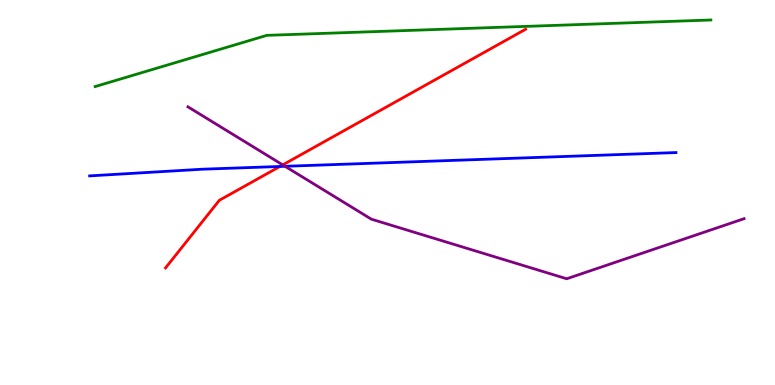[{'lines': ['blue', 'red'], 'intersections': [{'x': 3.61, 'y': 5.68}]}, {'lines': ['green', 'red'], 'intersections': []}, {'lines': ['purple', 'red'], 'intersections': [{'x': 3.65, 'y': 5.72}]}, {'lines': ['blue', 'green'], 'intersections': []}, {'lines': ['blue', 'purple'], 'intersections': [{'x': 3.68, 'y': 5.68}]}, {'lines': ['green', 'purple'], 'intersections': []}]